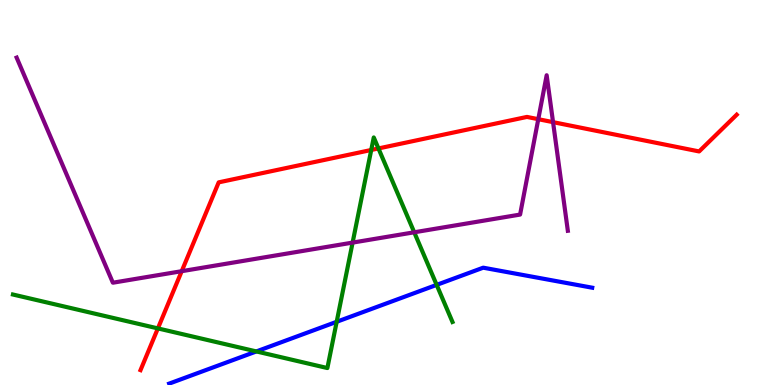[{'lines': ['blue', 'red'], 'intersections': []}, {'lines': ['green', 'red'], 'intersections': [{'x': 2.04, 'y': 1.47}, {'x': 4.79, 'y': 6.1}, {'x': 4.88, 'y': 6.14}]}, {'lines': ['purple', 'red'], 'intersections': [{'x': 2.34, 'y': 2.96}, {'x': 6.95, 'y': 6.9}, {'x': 7.14, 'y': 6.83}]}, {'lines': ['blue', 'green'], 'intersections': [{'x': 3.31, 'y': 0.872}, {'x': 4.34, 'y': 1.64}, {'x': 5.63, 'y': 2.6}]}, {'lines': ['blue', 'purple'], 'intersections': []}, {'lines': ['green', 'purple'], 'intersections': [{'x': 4.55, 'y': 3.7}, {'x': 5.34, 'y': 3.97}]}]